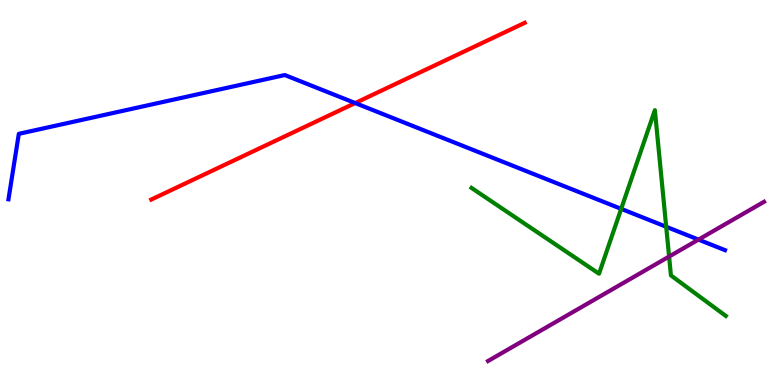[{'lines': ['blue', 'red'], 'intersections': [{'x': 4.58, 'y': 7.32}]}, {'lines': ['green', 'red'], 'intersections': []}, {'lines': ['purple', 'red'], 'intersections': []}, {'lines': ['blue', 'green'], 'intersections': [{'x': 8.02, 'y': 4.58}, {'x': 8.6, 'y': 4.11}]}, {'lines': ['blue', 'purple'], 'intersections': [{'x': 9.01, 'y': 3.78}]}, {'lines': ['green', 'purple'], 'intersections': [{'x': 8.63, 'y': 3.34}]}]